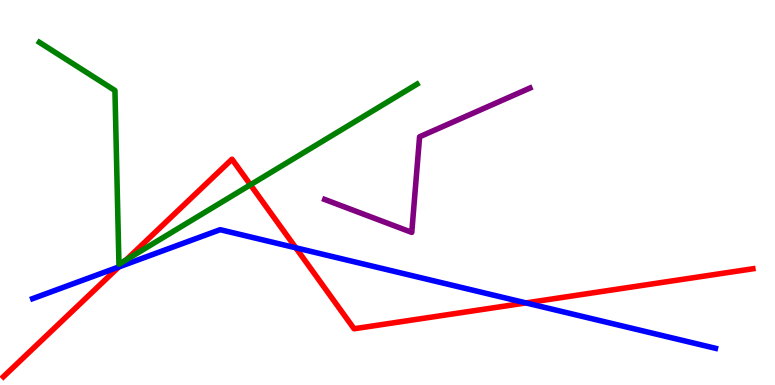[{'lines': ['blue', 'red'], 'intersections': [{'x': 1.53, 'y': 3.07}, {'x': 3.82, 'y': 3.56}, {'x': 6.79, 'y': 2.13}]}, {'lines': ['green', 'red'], 'intersections': [{'x': 1.63, 'y': 3.25}, {'x': 3.23, 'y': 5.2}]}, {'lines': ['purple', 'red'], 'intersections': []}, {'lines': ['blue', 'green'], 'intersections': []}, {'lines': ['blue', 'purple'], 'intersections': []}, {'lines': ['green', 'purple'], 'intersections': []}]